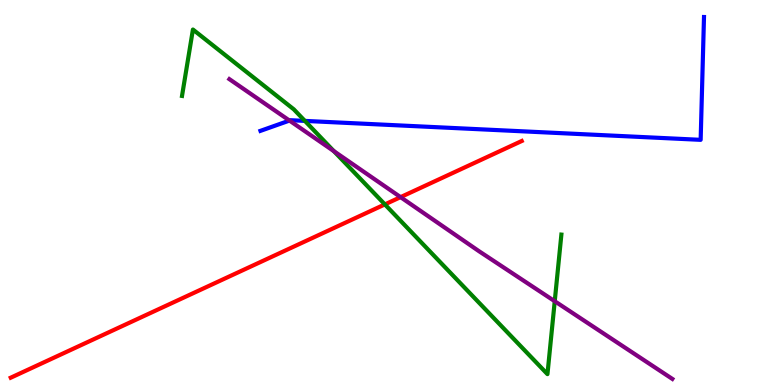[{'lines': ['blue', 'red'], 'intersections': []}, {'lines': ['green', 'red'], 'intersections': [{'x': 4.97, 'y': 4.69}]}, {'lines': ['purple', 'red'], 'intersections': [{'x': 5.17, 'y': 4.88}]}, {'lines': ['blue', 'green'], 'intersections': [{'x': 3.93, 'y': 6.86}]}, {'lines': ['blue', 'purple'], 'intersections': [{'x': 3.74, 'y': 6.87}]}, {'lines': ['green', 'purple'], 'intersections': [{'x': 4.31, 'y': 6.07}, {'x': 7.16, 'y': 2.18}]}]